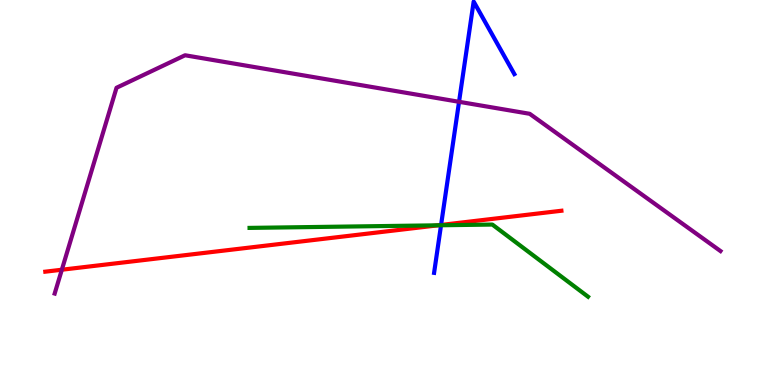[{'lines': ['blue', 'red'], 'intersections': [{'x': 5.69, 'y': 4.16}]}, {'lines': ['green', 'red'], 'intersections': [{'x': 5.65, 'y': 4.15}]}, {'lines': ['purple', 'red'], 'intersections': [{'x': 0.798, 'y': 2.99}]}, {'lines': ['blue', 'green'], 'intersections': [{'x': 5.69, 'y': 4.15}]}, {'lines': ['blue', 'purple'], 'intersections': [{'x': 5.92, 'y': 7.36}]}, {'lines': ['green', 'purple'], 'intersections': []}]